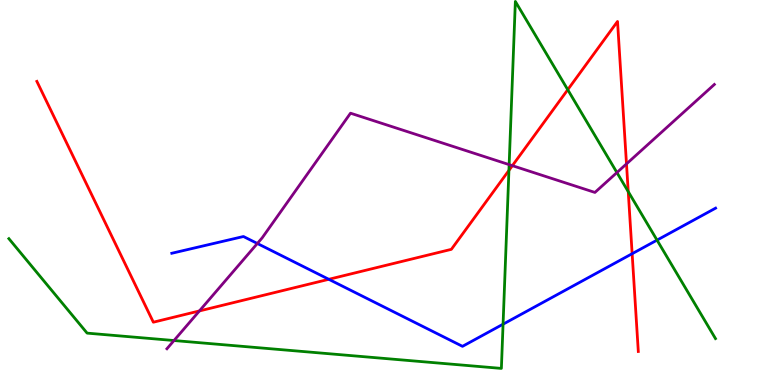[{'lines': ['blue', 'red'], 'intersections': [{'x': 4.24, 'y': 2.75}, {'x': 8.16, 'y': 3.41}]}, {'lines': ['green', 'red'], 'intersections': [{'x': 6.57, 'y': 5.57}, {'x': 7.33, 'y': 7.67}, {'x': 8.11, 'y': 5.02}]}, {'lines': ['purple', 'red'], 'intersections': [{'x': 2.57, 'y': 1.92}, {'x': 6.61, 'y': 5.7}, {'x': 8.08, 'y': 5.74}]}, {'lines': ['blue', 'green'], 'intersections': [{'x': 6.49, 'y': 1.58}, {'x': 8.48, 'y': 3.76}]}, {'lines': ['blue', 'purple'], 'intersections': [{'x': 3.32, 'y': 3.68}]}, {'lines': ['green', 'purple'], 'intersections': [{'x': 2.25, 'y': 1.16}, {'x': 6.57, 'y': 5.72}, {'x': 7.96, 'y': 5.52}]}]